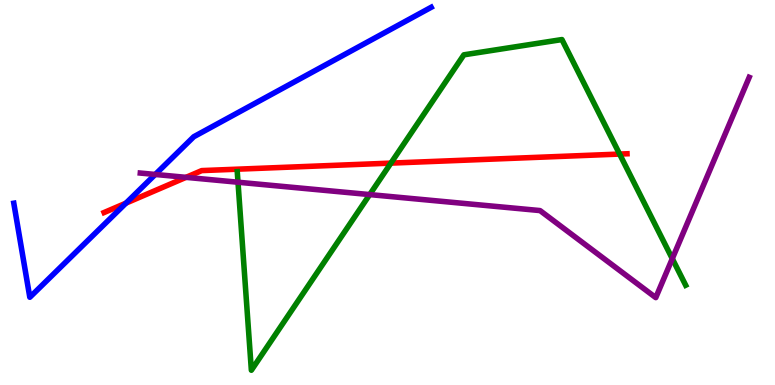[{'lines': ['blue', 'red'], 'intersections': [{'x': 1.63, 'y': 4.72}]}, {'lines': ['green', 'red'], 'intersections': [{'x': 5.04, 'y': 5.76}, {'x': 7.99, 'y': 6.0}]}, {'lines': ['purple', 'red'], 'intersections': [{'x': 2.4, 'y': 5.39}]}, {'lines': ['blue', 'green'], 'intersections': []}, {'lines': ['blue', 'purple'], 'intersections': [{'x': 2.0, 'y': 5.47}]}, {'lines': ['green', 'purple'], 'intersections': [{'x': 3.07, 'y': 5.27}, {'x': 4.77, 'y': 4.95}, {'x': 8.67, 'y': 3.28}]}]